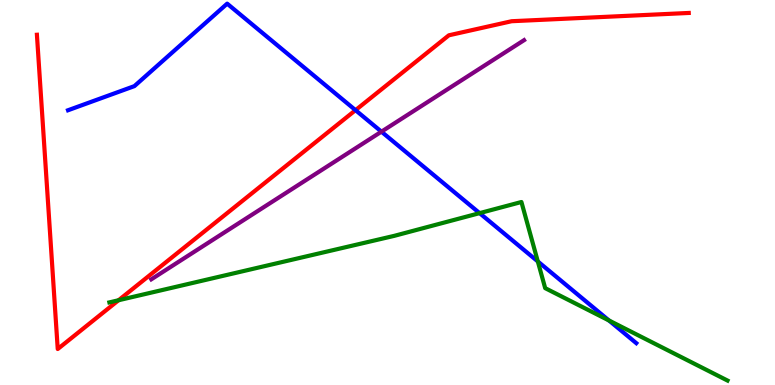[{'lines': ['blue', 'red'], 'intersections': [{'x': 4.59, 'y': 7.14}]}, {'lines': ['green', 'red'], 'intersections': [{'x': 1.53, 'y': 2.2}]}, {'lines': ['purple', 'red'], 'intersections': []}, {'lines': ['blue', 'green'], 'intersections': [{'x': 6.19, 'y': 4.46}, {'x': 6.94, 'y': 3.21}, {'x': 7.86, 'y': 1.68}]}, {'lines': ['blue', 'purple'], 'intersections': [{'x': 4.92, 'y': 6.58}]}, {'lines': ['green', 'purple'], 'intersections': []}]